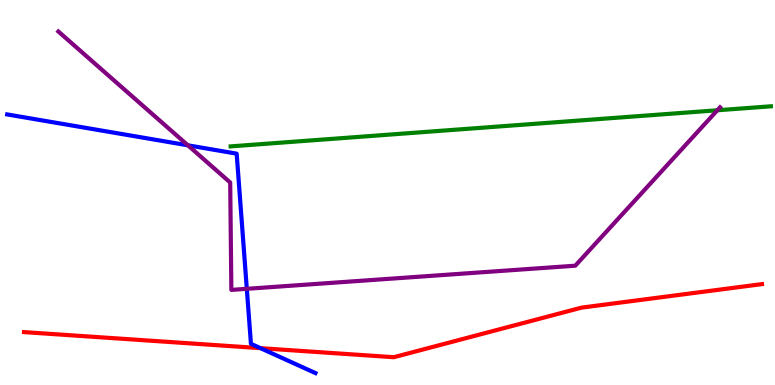[{'lines': ['blue', 'red'], 'intersections': [{'x': 3.36, 'y': 0.957}]}, {'lines': ['green', 'red'], 'intersections': []}, {'lines': ['purple', 'red'], 'intersections': []}, {'lines': ['blue', 'green'], 'intersections': []}, {'lines': ['blue', 'purple'], 'intersections': [{'x': 2.42, 'y': 6.23}, {'x': 3.18, 'y': 2.5}]}, {'lines': ['green', 'purple'], 'intersections': [{'x': 9.26, 'y': 7.14}]}]